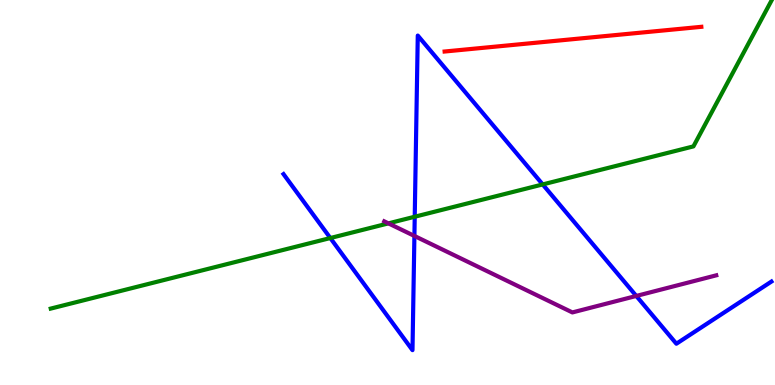[{'lines': ['blue', 'red'], 'intersections': []}, {'lines': ['green', 'red'], 'intersections': []}, {'lines': ['purple', 'red'], 'intersections': []}, {'lines': ['blue', 'green'], 'intersections': [{'x': 4.26, 'y': 3.82}, {'x': 5.35, 'y': 4.37}, {'x': 7.0, 'y': 5.21}]}, {'lines': ['blue', 'purple'], 'intersections': [{'x': 5.35, 'y': 3.87}, {'x': 8.21, 'y': 2.31}]}, {'lines': ['green', 'purple'], 'intersections': [{'x': 5.01, 'y': 4.2}]}]